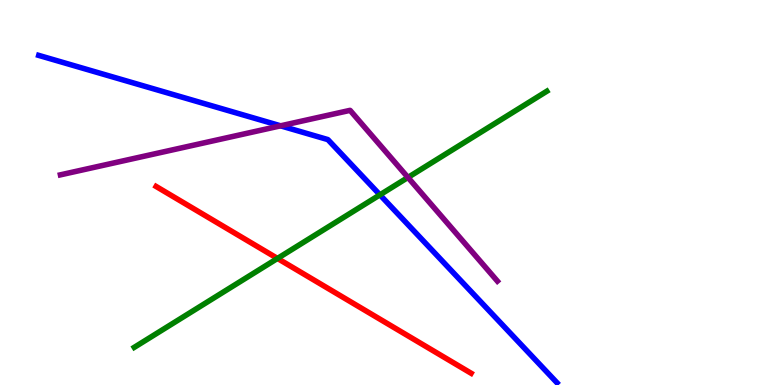[{'lines': ['blue', 'red'], 'intersections': []}, {'lines': ['green', 'red'], 'intersections': [{'x': 3.58, 'y': 3.29}]}, {'lines': ['purple', 'red'], 'intersections': []}, {'lines': ['blue', 'green'], 'intersections': [{'x': 4.9, 'y': 4.94}]}, {'lines': ['blue', 'purple'], 'intersections': [{'x': 3.62, 'y': 6.73}]}, {'lines': ['green', 'purple'], 'intersections': [{'x': 5.26, 'y': 5.39}]}]